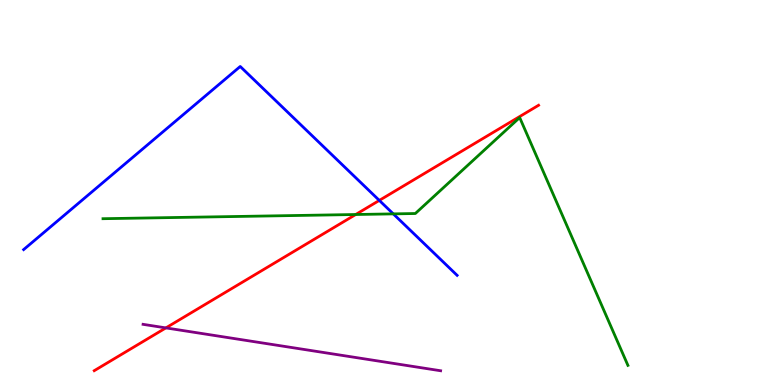[{'lines': ['blue', 'red'], 'intersections': [{'x': 4.89, 'y': 4.79}]}, {'lines': ['green', 'red'], 'intersections': [{'x': 4.59, 'y': 4.43}]}, {'lines': ['purple', 'red'], 'intersections': [{'x': 2.14, 'y': 1.48}]}, {'lines': ['blue', 'green'], 'intersections': [{'x': 5.07, 'y': 4.44}]}, {'lines': ['blue', 'purple'], 'intersections': []}, {'lines': ['green', 'purple'], 'intersections': []}]